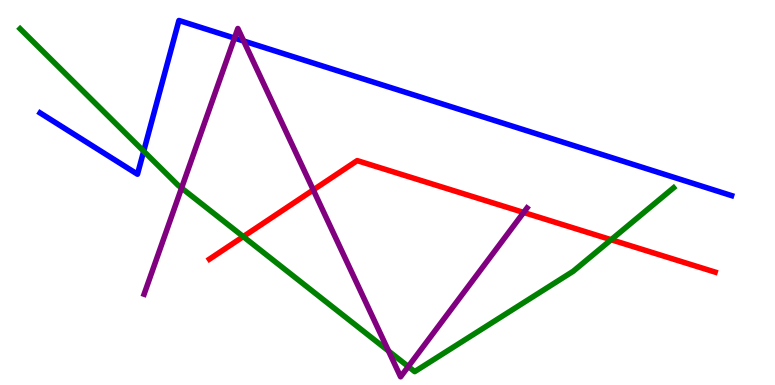[{'lines': ['blue', 'red'], 'intersections': []}, {'lines': ['green', 'red'], 'intersections': [{'x': 3.14, 'y': 3.85}, {'x': 7.89, 'y': 3.77}]}, {'lines': ['purple', 'red'], 'intersections': [{'x': 4.04, 'y': 5.07}, {'x': 6.76, 'y': 4.48}]}, {'lines': ['blue', 'green'], 'intersections': [{'x': 1.85, 'y': 6.07}]}, {'lines': ['blue', 'purple'], 'intersections': [{'x': 3.03, 'y': 9.01}, {'x': 3.14, 'y': 8.93}]}, {'lines': ['green', 'purple'], 'intersections': [{'x': 2.34, 'y': 5.12}, {'x': 5.01, 'y': 0.883}, {'x': 5.27, 'y': 0.48}]}]